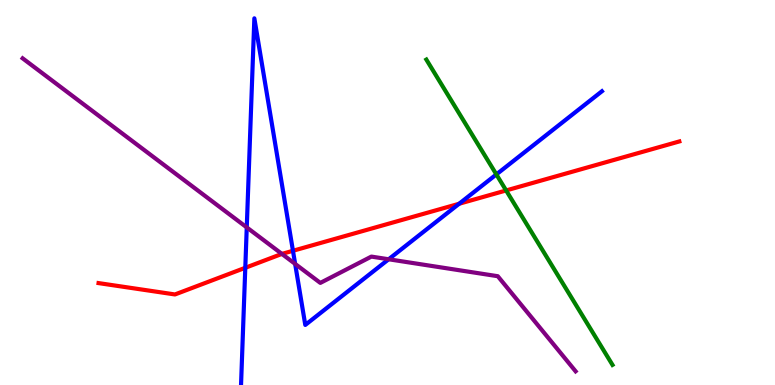[{'lines': ['blue', 'red'], 'intersections': [{'x': 3.17, 'y': 3.04}, {'x': 3.78, 'y': 3.49}, {'x': 5.92, 'y': 4.71}]}, {'lines': ['green', 'red'], 'intersections': [{'x': 6.53, 'y': 5.05}]}, {'lines': ['purple', 'red'], 'intersections': [{'x': 3.64, 'y': 3.4}]}, {'lines': ['blue', 'green'], 'intersections': [{'x': 6.4, 'y': 5.47}]}, {'lines': ['blue', 'purple'], 'intersections': [{'x': 3.18, 'y': 4.09}, {'x': 3.81, 'y': 3.15}, {'x': 5.01, 'y': 3.27}]}, {'lines': ['green', 'purple'], 'intersections': []}]